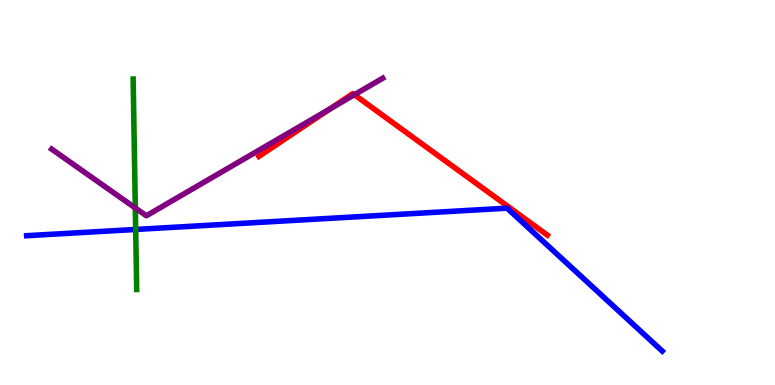[{'lines': ['blue', 'red'], 'intersections': []}, {'lines': ['green', 'red'], 'intersections': []}, {'lines': ['purple', 'red'], 'intersections': [{'x': 4.25, 'y': 7.17}, {'x': 4.57, 'y': 7.54}]}, {'lines': ['blue', 'green'], 'intersections': [{'x': 1.75, 'y': 4.04}]}, {'lines': ['blue', 'purple'], 'intersections': []}, {'lines': ['green', 'purple'], 'intersections': [{'x': 1.75, 'y': 4.6}]}]